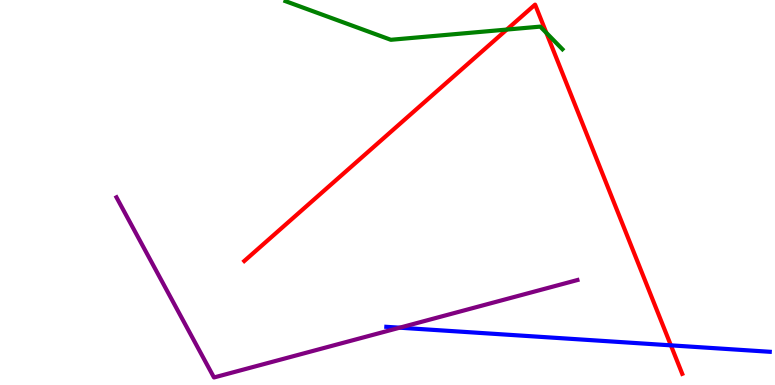[{'lines': ['blue', 'red'], 'intersections': [{'x': 8.66, 'y': 1.03}]}, {'lines': ['green', 'red'], 'intersections': [{'x': 6.54, 'y': 9.23}, {'x': 7.05, 'y': 9.15}]}, {'lines': ['purple', 'red'], 'intersections': []}, {'lines': ['blue', 'green'], 'intersections': []}, {'lines': ['blue', 'purple'], 'intersections': [{'x': 5.16, 'y': 1.49}]}, {'lines': ['green', 'purple'], 'intersections': []}]